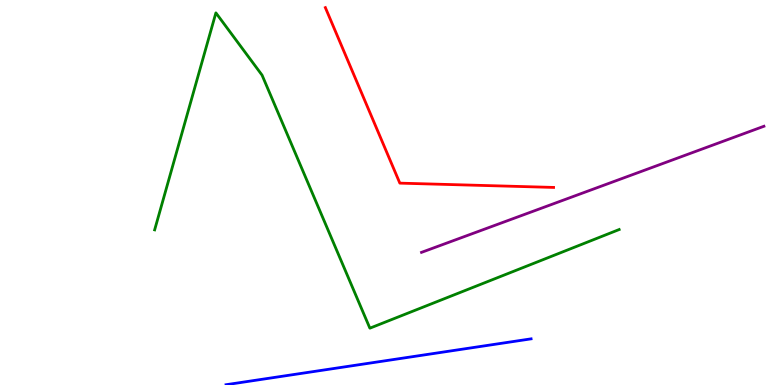[{'lines': ['blue', 'red'], 'intersections': []}, {'lines': ['green', 'red'], 'intersections': []}, {'lines': ['purple', 'red'], 'intersections': []}, {'lines': ['blue', 'green'], 'intersections': []}, {'lines': ['blue', 'purple'], 'intersections': []}, {'lines': ['green', 'purple'], 'intersections': []}]